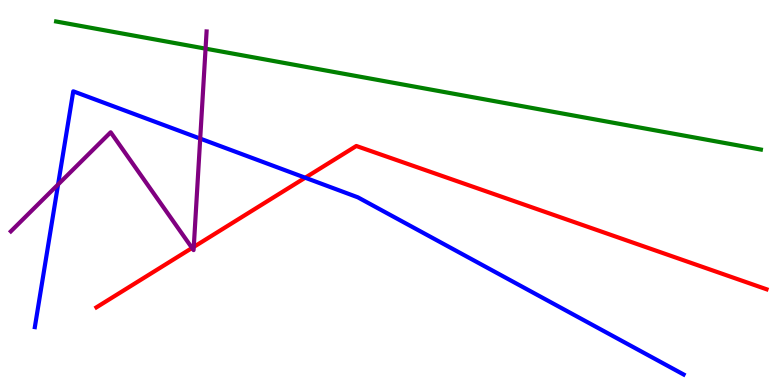[{'lines': ['blue', 'red'], 'intersections': [{'x': 3.94, 'y': 5.38}]}, {'lines': ['green', 'red'], 'intersections': []}, {'lines': ['purple', 'red'], 'intersections': [{'x': 2.48, 'y': 3.56}, {'x': 2.5, 'y': 3.59}]}, {'lines': ['blue', 'green'], 'intersections': []}, {'lines': ['blue', 'purple'], 'intersections': [{'x': 0.749, 'y': 5.21}, {'x': 2.58, 'y': 6.4}]}, {'lines': ['green', 'purple'], 'intersections': [{'x': 2.65, 'y': 8.74}]}]